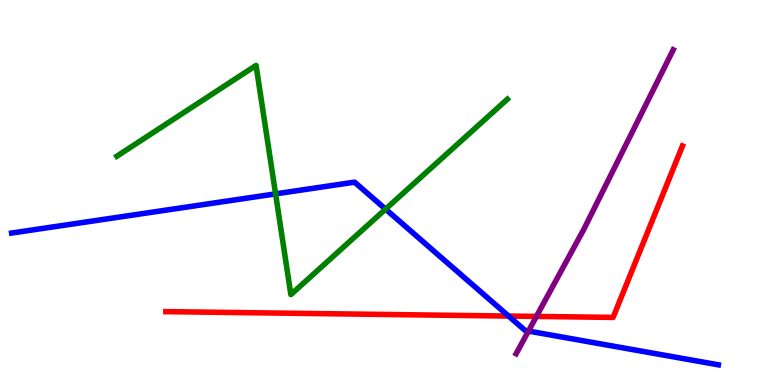[{'lines': ['blue', 'red'], 'intersections': [{'x': 6.56, 'y': 1.79}]}, {'lines': ['green', 'red'], 'intersections': []}, {'lines': ['purple', 'red'], 'intersections': [{'x': 6.92, 'y': 1.78}]}, {'lines': ['blue', 'green'], 'intersections': [{'x': 3.56, 'y': 4.96}, {'x': 4.98, 'y': 4.57}]}, {'lines': ['blue', 'purple'], 'intersections': [{'x': 6.82, 'y': 1.4}]}, {'lines': ['green', 'purple'], 'intersections': []}]